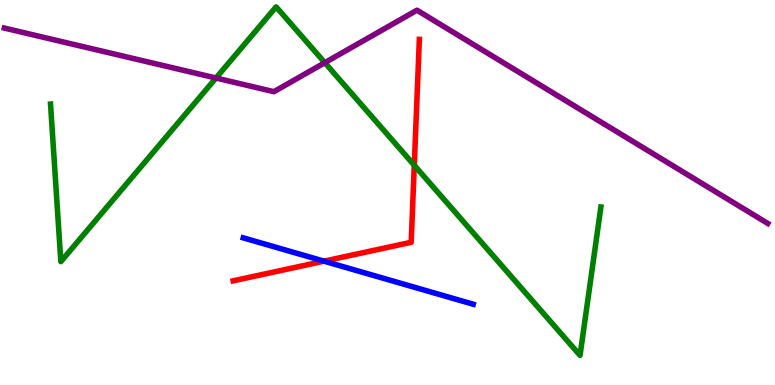[{'lines': ['blue', 'red'], 'intersections': [{'x': 4.18, 'y': 3.22}]}, {'lines': ['green', 'red'], 'intersections': [{'x': 5.35, 'y': 5.71}]}, {'lines': ['purple', 'red'], 'intersections': []}, {'lines': ['blue', 'green'], 'intersections': []}, {'lines': ['blue', 'purple'], 'intersections': []}, {'lines': ['green', 'purple'], 'intersections': [{'x': 2.79, 'y': 7.97}, {'x': 4.19, 'y': 8.37}]}]